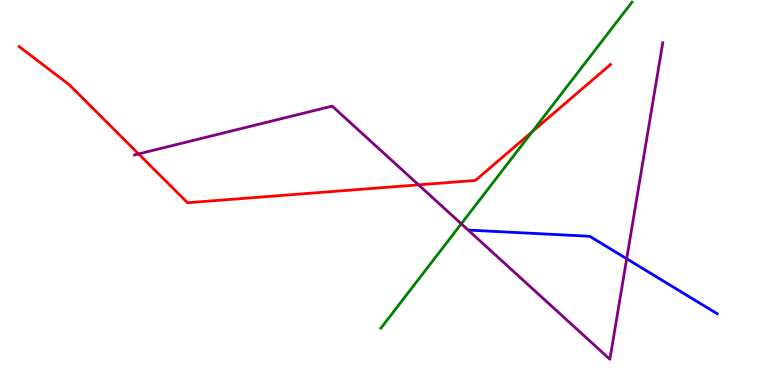[{'lines': ['blue', 'red'], 'intersections': []}, {'lines': ['green', 'red'], 'intersections': [{'x': 6.87, 'y': 6.58}]}, {'lines': ['purple', 'red'], 'intersections': [{'x': 1.79, 'y': 6.0}, {'x': 5.4, 'y': 5.2}]}, {'lines': ['blue', 'green'], 'intersections': []}, {'lines': ['blue', 'purple'], 'intersections': [{'x': 8.09, 'y': 3.28}]}, {'lines': ['green', 'purple'], 'intersections': [{'x': 5.95, 'y': 4.19}]}]